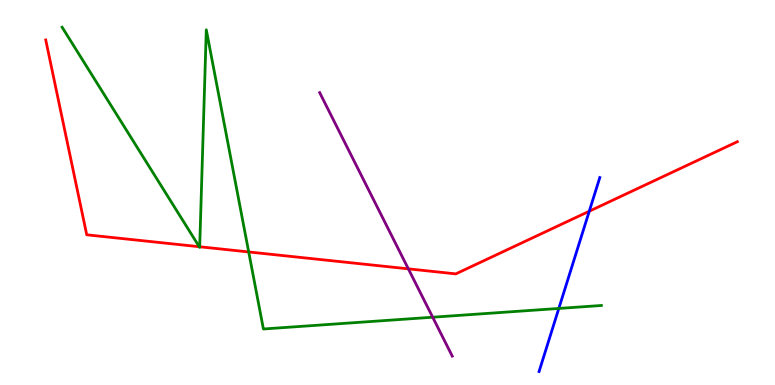[{'lines': ['blue', 'red'], 'intersections': [{'x': 7.6, 'y': 4.51}]}, {'lines': ['green', 'red'], 'intersections': [{'x': 2.57, 'y': 3.59}, {'x': 2.58, 'y': 3.59}, {'x': 3.21, 'y': 3.46}]}, {'lines': ['purple', 'red'], 'intersections': [{'x': 5.27, 'y': 3.02}]}, {'lines': ['blue', 'green'], 'intersections': [{'x': 7.21, 'y': 1.99}]}, {'lines': ['blue', 'purple'], 'intersections': []}, {'lines': ['green', 'purple'], 'intersections': [{'x': 5.58, 'y': 1.76}]}]